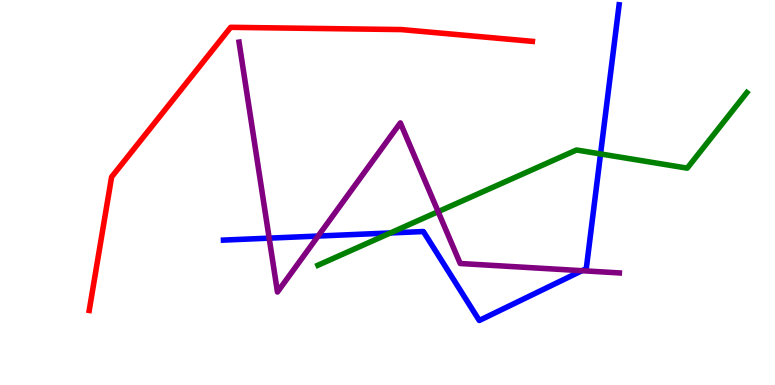[{'lines': ['blue', 'red'], 'intersections': []}, {'lines': ['green', 'red'], 'intersections': []}, {'lines': ['purple', 'red'], 'intersections': []}, {'lines': ['blue', 'green'], 'intersections': [{'x': 5.04, 'y': 3.95}, {'x': 7.75, 'y': 6.0}]}, {'lines': ['blue', 'purple'], 'intersections': [{'x': 3.47, 'y': 3.81}, {'x': 4.1, 'y': 3.87}, {'x': 7.51, 'y': 2.97}]}, {'lines': ['green', 'purple'], 'intersections': [{'x': 5.65, 'y': 4.5}]}]